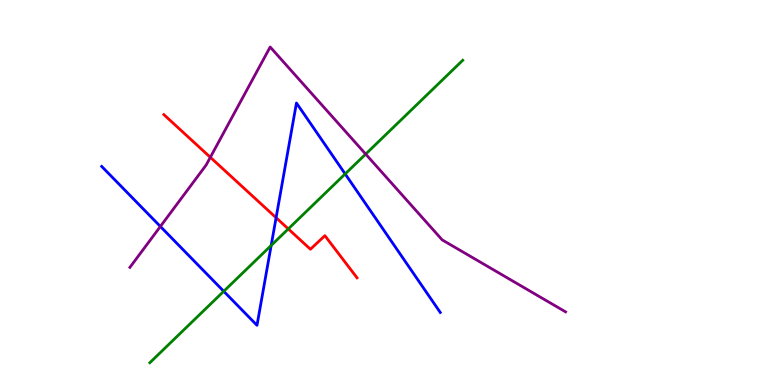[{'lines': ['blue', 'red'], 'intersections': [{'x': 3.56, 'y': 4.35}]}, {'lines': ['green', 'red'], 'intersections': [{'x': 3.72, 'y': 4.05}]}, {'lines': ['purple', 'red'], 'intersections': [{'x': 2.71, 'y': 5.91}]}, {'lines': ['blue', 'green'], 'intersections': [{'x': 2.89, 'y': 2.43}, {'x': 3.5, 'y': 3.62}, {'x': 4.45, 'y': 5.48}]}, {'lines': ['blue', 'purple'], 'intersections': [{'x': 2.07, 'y': 4.12}]}, {'lines': ['green', 'purple'], 'intersections': [{'x': 4.72, 'y': 6.0}]}]